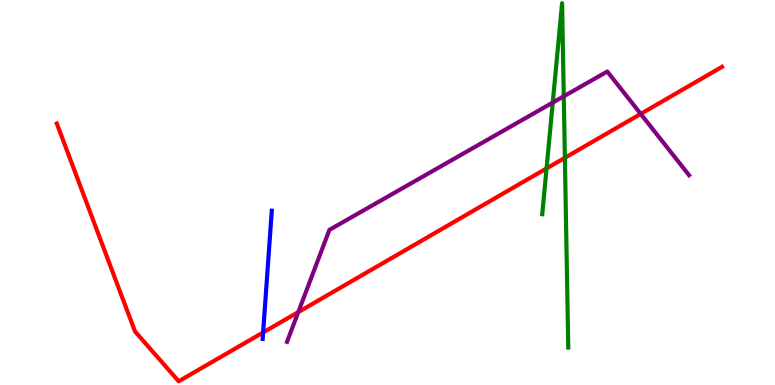[{'lines': ['blue', 'red'], 'intersections': [{'x': 3.4, 'y': 1.36}]}, {'lines': ['green', 'red'], 'intersections': [{'x': 7.05, 'y': 5.63}, {'x': 7.29, 'y': 5.9}]}, {'lines': ['purple', 'red'], 'intersections': [{'x': 3.85, 'y': 1.89}, {'x': 8.27, 'y': 7.04}]}, {'lines': ['blue', 'green'], 'intersections': []}, {'lines': ['blue', 'purple'], 'intersections': []}, {'lines': ['green', 'purple'], 'intersections': [{'x': 7.13, 'y': 7.34}, {'x': 7.27, 'y': 7.5}]}]